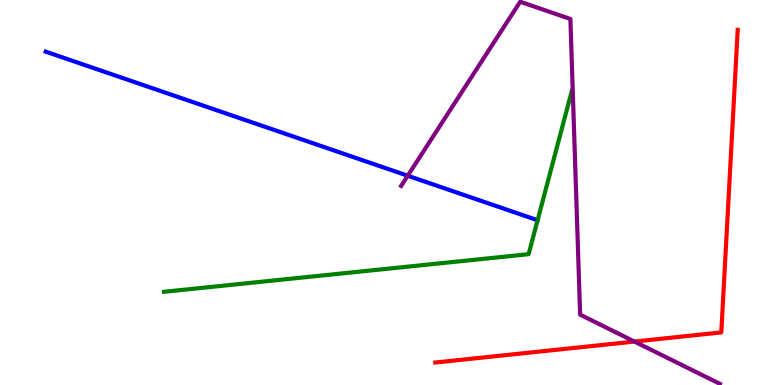[{'lines': ['blue', 'red'], 'intersections': []}, {'lines': ['green', 'red'], 'intersections': []}, {'lines': ['purple', 'red'], 'intersections': [{'x': 8.19, 'y': 1.13}]}, {'lines': ['blue', 'green'], 'intersections': [{'x': 6.94, 'y': 4.28}]}, {'lines': ['blue', 'purple'], 'intersections': [{'x': 5.26, 'y': 5.44}]}, {'lines': ['green', 'purple'], 'intersections': []}]